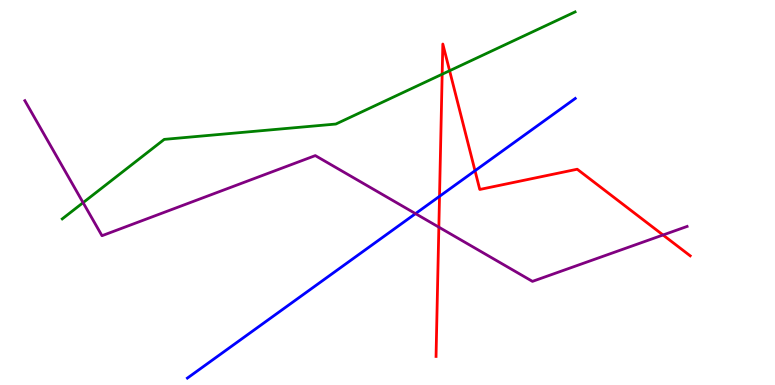[{'lines': ['blue', 'red'], 'intersections': [{'x': 5.67, 'y': 4.9}, {'x': 6.13, 'y': 5.57}]}, {'lines': ['green', 'red'], 'intersections': [{'x': 5.71, 'y': 8.07}, {'x': 5.8, 'y': 8.16}]}, {'lines': ['purple', 'red'], 'intersections': [{'x': 5.66, 'y': 4.1}, {'x': 8.56, 'y': 3.9}]}, {'lines': ['blue', 'green'], 'intersections': []}, {'lines': ['blue', 'purple'], 'intersections': [{'x': 5.36, 'y': 4.45}]}, {'lines': ['green', 'purple'], 'intersections': [{'x': 1.07, 'y': 4.74}]}]